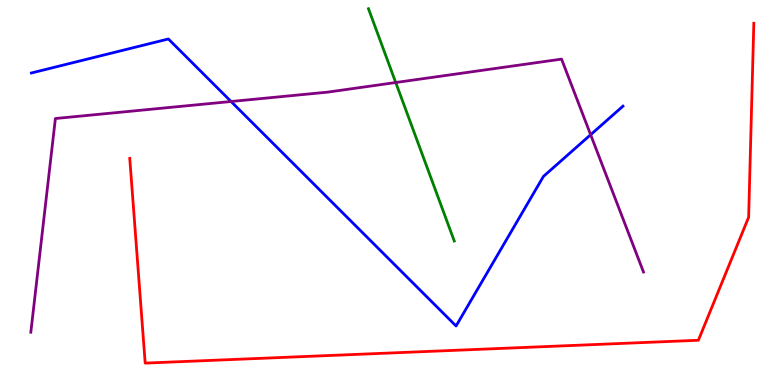[{'lines': ['blue', 'red'], 'intersections': []}, {'lines': ['green', 'red'], 'intersections': []}, {'lines': ['purple', 'red'], 'intersections': []}, {'lines': ['blue', 'green'], 'intersections': []}, {'lines': ['blue', 'purple'], 'intersections': [{'x': 2.98, 'y': 7.36}, {'x': 7.62, 'y': 6.5}]}, {'lines': ['green', 'purple'], 'intersections': [{'x': 5.11, 'y': 7.86}]}]